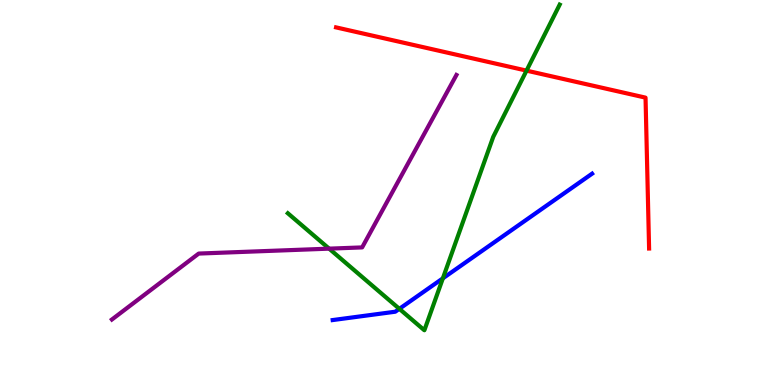[{'lines': ['blue', 'red'], 'intersections': []}, {'lines': ['green', 'red'], 'intersections': [{'x': 6.79, 'y': 8.17}]}, {'lines': ['purple', 'red'], 'intersections': []}, {'lines': ['blue', 'green'], 'intersections': [{'x': 5.15, 'y': 1.98}, {'x': 5.71, 'y': 2.77}]}, {'lines': ['blue', 'purple'], 'intersections': []}, {'lines': ['green', 'purple'], 'intersections': [{'x': 4.25, 'y': 3.54}]}]